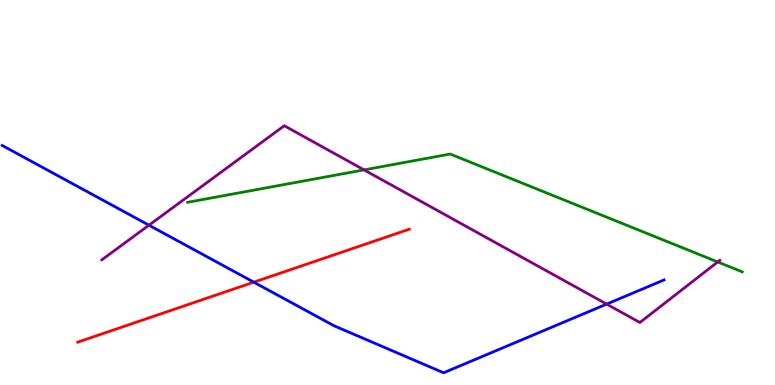[{'lines': ['blue', 'red'], 'intersections': [{'x': 3.28, 'y': 2.67}]}, {'lines': ['green', 'red'], 'intersections': []}, {'lines': ['purple', 'red'], 'intersections': []}, {'lines': ['blue', 'green'], 'intersections': []}, {'lines': ['blue', 'purple'], 'intersections': [{'x': 1.92, 'y': 4.15}, {'x': 7.83, 'y': 2.1}]}, {'lines': ['green', 'purple'], 'intersections': [{'x': 4.7, 'y': 5.59}, {'x': 9.26, 'y': 3.2}]}]